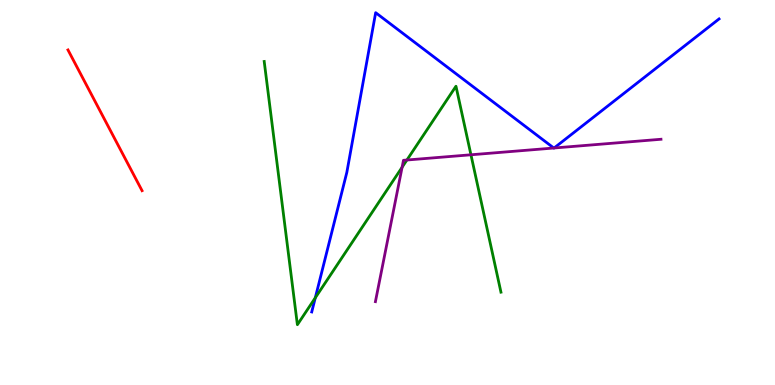[{'lines': ['blue', 'red'], 'intersections': []}, {'lines': ['green', 'red'], 'intersections': []}, {'lines': ['purple', 'red'], 'intersections': []}, {'lines': ['blue', 'green'], 'intersections': [{'x': 4.07, 'y': 2.27}]}, {'lines': ['blue', 'purple'], 'intersections': [{'x': 7.15, 'y': 6.16}, {'x': 7.15, 'y': 6.16}]}, {'lines': ['green', 'purple'], 'intersections': [{'x': 5.19, 'y': 5.66}, {'x': 5.25, 'y': 5.84}, {'x': 6.08, 'y': 5.98}]}]